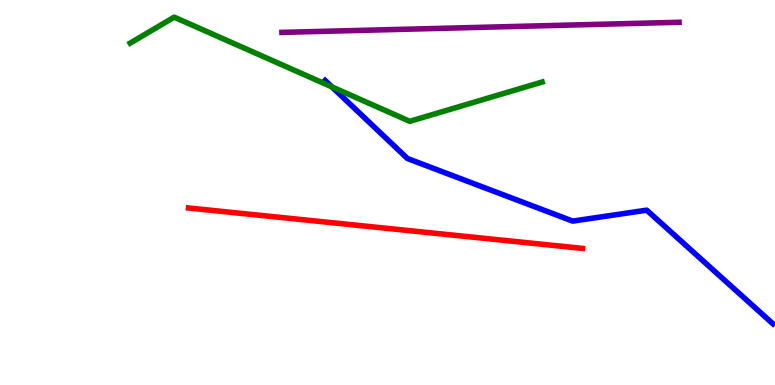[{'lines': ['blue', 'red'], 'intersections': []}, {'lines': ['green', 'red'], 'intersections': []}, {'lines': ['purple', 'red'], 'intersections': []}, {'lines': ['blue', 'green'], 'intersections': [{'x': 4.28, 'y': 7.74}]}, {'lines': ['blue', 'purple'], 'intersections': []}, {'lines': ['green', 'purple'], 'intersections': []}]